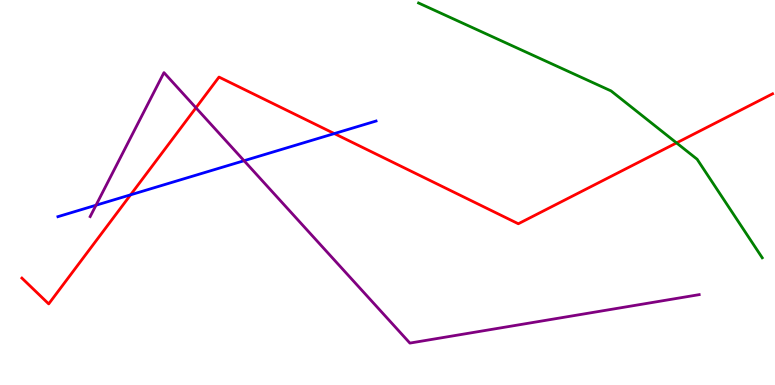[{'lines': ['blue', 'red'], 'intersections': [{'x': 1.69, 'y': 4.94}, {'x': 4.31, 'y': 6.53}]}, {'lines': ['green', 'red'], 'intersections': [{'x': 8.73, 'y': 6.29}]}, {'lines': ['purple', 'red'], 'intersections': [{'x': 2.53, 'y': 7.2}]}, {'lines': ['blue', 'green'], 'intersections': []}, {'lines': ['blue', 'purple'], 'intersections': [{'x': 1.24, 'y': 4.67}, {'x': 3.15, 'y': 5.83}]}, {'lines': ['green', 'purple'], 'intersections': []}]